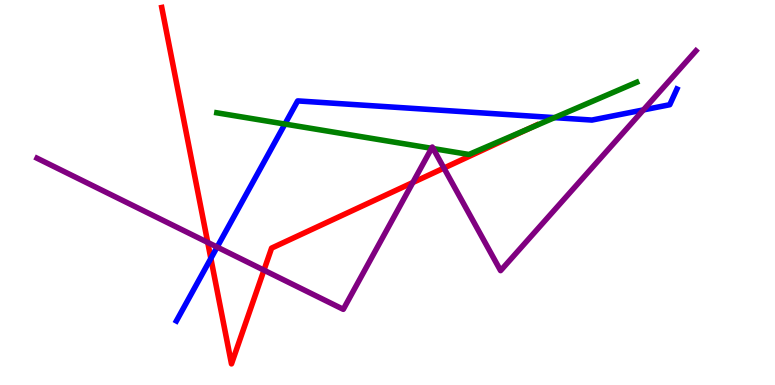[{'lines': ['blue', 'red'], 'intersections': [{'x': 2.72, 'y': 3.29}]}, {'lines': ['green', 'red'], 'intersections': [{'x': 6.81, 'y': 6.65}]}, {'lines': ['purple', 'red'], 'intersections': [{'x': 2.68, 'y': 3.7}, {'x': 3.41, 'y': 2.98}, {'x': 5.33, 'y': 5.26}, {'x': 5.73, 'y': 5.63}]}, {'lines': ['blue', 'green'], 'intersections': [{'x': 3.68, 'y': 6.78}, {'x': 7.16, 'y': 6.94}]}, {'lines': ['blue', 'purple'], 'intersections': [{'x': 2.8, 'y': 3.58}, {'x': 8.3, 'y': 7.15}]}, {'lines': ['green', 'purple'], 'intersections': [{'x': 5.57, 'y': 6.15}, {'x': 5.59, 'y': 6.14}]}]